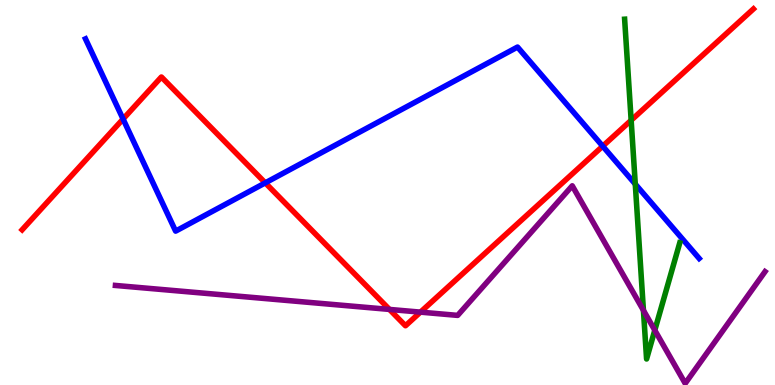[{'lines': ['blue', 'red'], 'intersections': [{'x': 1.59, 'y': 6.91}, {'x': 3.42, 'y': 5.25}, {'x': 7.78, 'y': 6.2}]}, {'lines': ['green', 'red'], 'intersections': [{'x': 8.14, 'y': 6.88}]}, {'lines': ['purple', 'red'], 'intersections': [{'x': 5.03, 'y': 1.96}, {'x': 5.43, 'y': 1.89}]}, {'lines': ['blue', 'green'], 'intersections': [{'x': 8.2, 'y': 5.22}]}, {'lines': ['blue', 'purple'], 'intersections': []}, {'lines': ['green', 'purple'], 'intersections': [{'x': 8.3, 'y': 1.94}, {'x': 8.45, 'y': 1.42}]}]